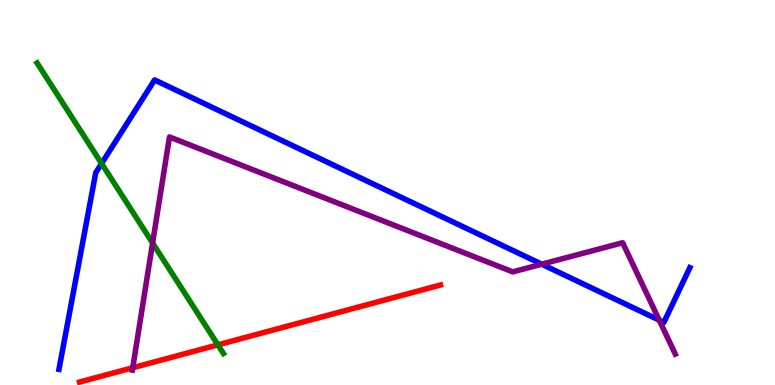[{'lines': ['blue', 'red'], 'intersections': []}, {'lines': ['green', 'red'], 'intersections': [{'x': 2.81, 'y': 1.04}]}, {'lines': ['purple', 'red'], 'intersections': [{'x': 1.71, 'y': 0.448}]}, {'lines': ['blue', 'green'], 'intersections': [{'x': 1.31, 'y': 5.75}]}, {'lines': ['blue', 'purple'], 'intersections': [{'x': 6.99, 'y': 3.14}, {'x': 8.51, 'y': 1.69}]}, {'lines': ['green', 'purple'], 'intersections': [{'x': 1.97, 'y': 3.69}]}]